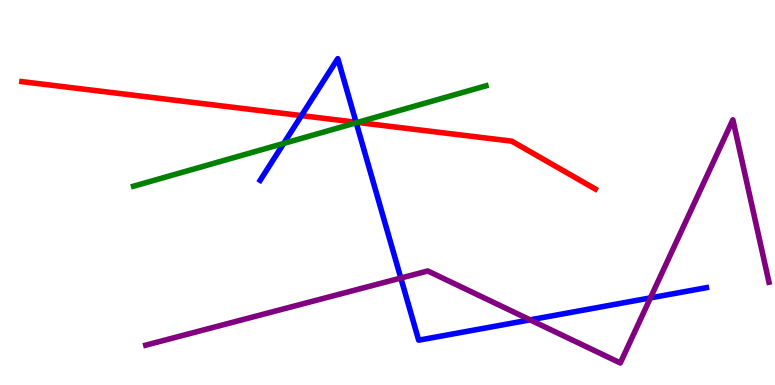[{'lines': ['blue', 'red'], 'intersections': [{'x': 3.89, 'y': 7.0}, {'x': 4.59, 'y': 6.82}]}, {'lines': ['green', 'red'], 'intersections': [{'x': 4.61, 'y': 6.82}]}, {'lines': ['purple', 'red'], 'intersections': []}, {'lines': ['blue', 'green'], 'intersections': [{'x': 3.66, 'y': 6.27}, {'x': 4.6, 'y': 6.81}]}, {'lines': ['blue', 'purple'], 'intersections': [{'x': 5.17, 'y': 2.78}, {'x': 6.84, 'y': 1.69}, {'x': 8.39, 'y': 2.26}]}, {'lines': ['green', 'purple'], 'intersections': []}]